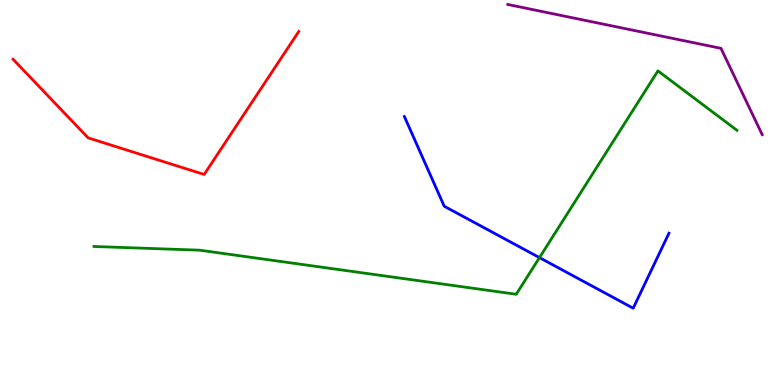[{'lines': ['blue', 'red'], 'intersections': []}, {'lines': ['green', 'red'], 'intersections': []}, {'lines': ['purple', 'red'], 'intersections': []}, {'lines': ['blue', 'green'], 'intersections': [{'x': 6.96, 'y': 3.31}]}, {'lines': ['blue', 'purple'], 'intersections': []}, {'lines': ['green', 'purple'], 'intersections': []}]